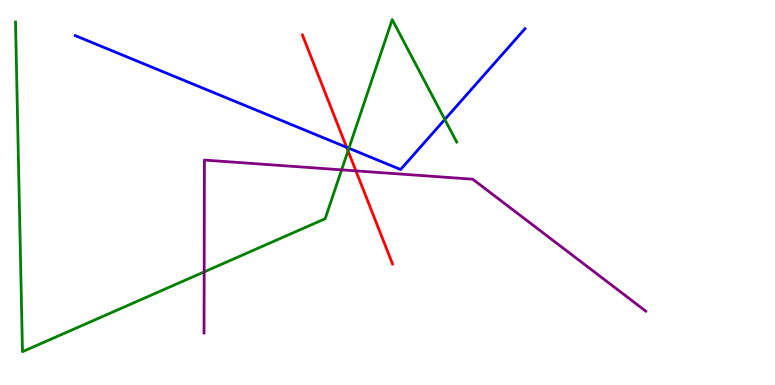[{'lines': ['blue', 'red'], 'intersections': [{'x': 4.47, 'y': 6.17}]}, {'lines': ['green', 'red'], 'intersections': [{'x': 4.49, 'y': 6.08}]}, {'lines': ['purple', 'red'], 'intersections': [{'x': 4.59, 'y': 5.56}]}, {'lines': ['blue', 'green'], 'intersections': [{'x': 4.5, 'y': 6.15}, {'x': 5.74, 'y': 6.9}]}, {'lines': ['blue', 'purple'], 'intersections': []}, {'lines': ['green', 'purple'], 'intersections': [{'x': 2.63, 'y': 2.94}, {'x': 4.41, 'y': 5.59}]}]